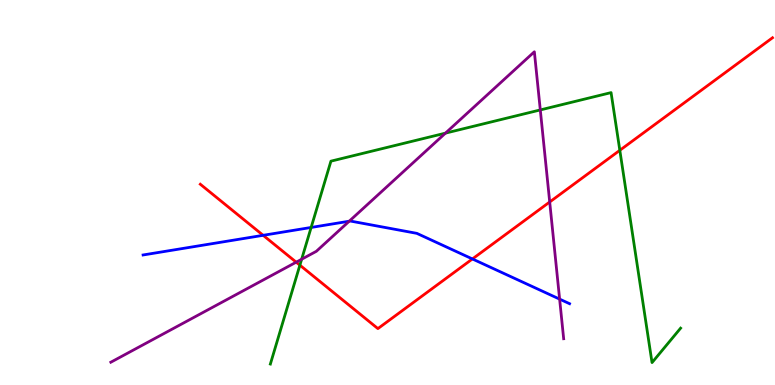[{'lines': ['blue', 'red'], 'intersections': [{'x': 3.4, 'y': 3.89}, {'x': 6.1, 'y': 3.27}]}, {'lines': ['green', 'red'], 'intersections': [{'x': 3.87, 'y': 3.11}, {'x': 8.0, 'y': 6.1}]}, {'lines': ['purple', 'red'], 'intersections': [{'x': 3.82, 'y': 3.19}, {'x': 7.09, 'y': 4.75}]}, {'lines': ['blue', 'green'], 'intersections': [{'x': 4.01, 'y': 4.09}]}, {'lines': ['blue', 'purple'], 'intersections': [{'x': 4.51, 'y': 4.25}, {'x': 7.22, 'y': 2.23}]}, {'lines': ['green', 'purple'], 'intersections': [{'x': 3.89, 'y': 3.27}, {'x': 5.75, 'y': 6.54}, {'x': 6.97, 'y': 7.14}]}]